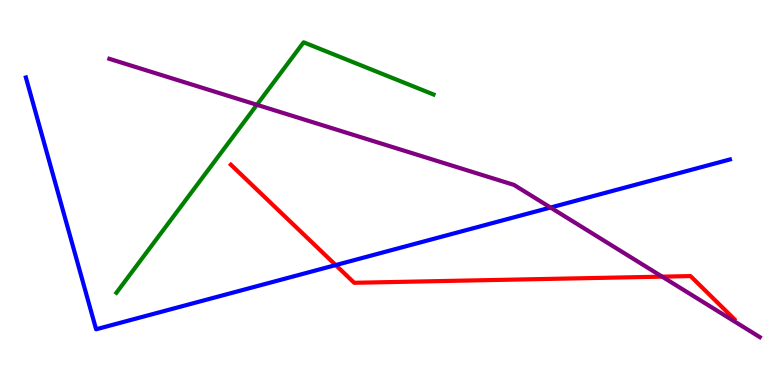[{'lines': ['blue', 'red'], 'intersections': [{'x': 4.33, 'y': 3.11}]}, {'lines': ['green', 'red'], 'intersections': []}, {'lines': ['purple', 'red'], 'intersections': [{'x': 8.54, 'y': 2.81}]}, {'lines': ['blue', 'green'], 'intersections': []}, {'lines': ['blue', 'purple'], 'intersections': [{'x': 7.1, 'y': 4.61}]}, {'lines': ['green', 'purple'], 'intersections': [{'x': 3.31, 'y': 7.28}]}]